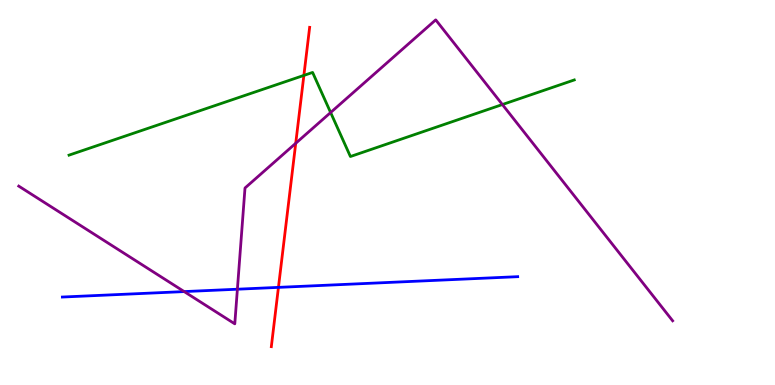[{'lines': ['blue', 'red'], 'intersections': [{'x': 3.59, 'y': 2.54}]}, {'lines': ['green', 'red'], 'intersections': [{'x': 3.92, 'y': 8.04}]}, {'lines': ['purple', 'red'], 'intersections': [{'x': 3.82, 'y': 6.28}]}, {'lines': ['blue', 'green'], 'intersections': []}, {'lines': ['blue', 'purple'], 'intersections': [{'x': 2.38, 'y': 2.43}, {'x': 3.06, 'y': 2.49}]}, {'lines': ['green', 'purple'], 'intersections': [{'x': 4.27, 'y': 7.08}, {'x': 6.48, 'y': 7.28}]}]